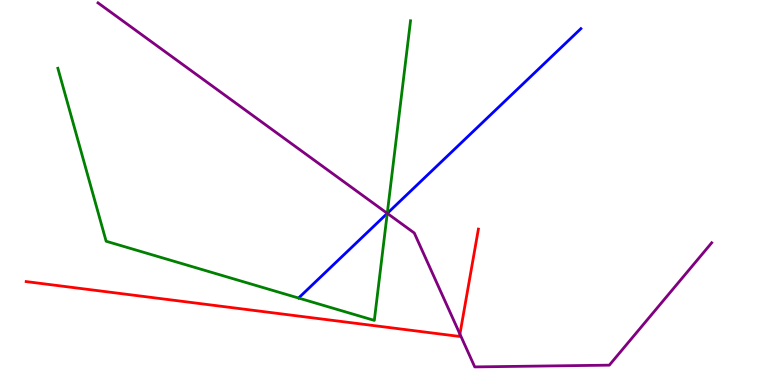[{'lines': ['blue', 'red'], 'intersections': []}, {'lines': ['green', 'red'], 'intersections': []}, {'lines': ['purple', 'red'], 'intersections': [{'x': 5.93, 'y': 1.32}]}, {'lines': ['blue', 'green'], 'intersections': [{'x': 5.0, 'y': 4.46}]}, {'lines': ['blue', 'purple'], 'intersections': [{'x': 5.0, 'y': 4.46}]}, {'lines': ['green', 'purple'], 'intersections': [{'x': 5.0, 'y': 4.46}]}]